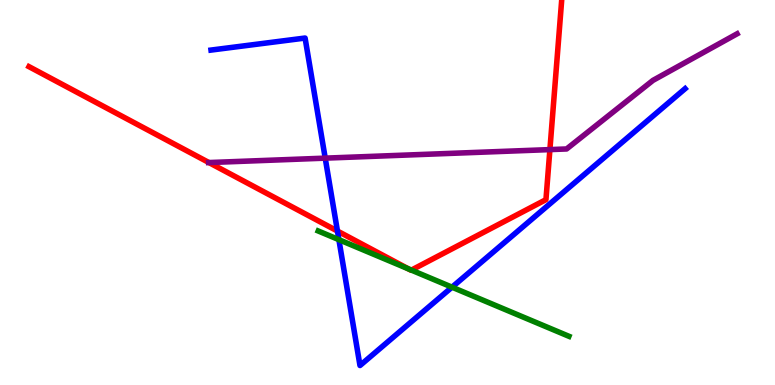[{'lines': ['blue', 'red'], 'intersections': [{'x': 4.35, 'y': 4.0}]}, {'lines': ['green', 'red'], 'intersections': [{'x': 5.27, 'y': 3.02}, {'x': 5.31, 'y': 2.98}]}, {'lines': ['purple', 'red'], 'intersections': [{'x': 2.7, 'y': 5.78}, {'x': 7.1, 'y': 6.11}]}, {'lines': ['blue', 'green'], 'intersections': [{'x': 4.37, 'y': 3.77}, {'x': 5.83, 'y': 2.54}]}, {'lines': ['blue', 'purple'], 'intersections': [{'x': 4.2, 'y': 5.89}]}, {'lines': ['green', 'purple'], 'intersections': []}]